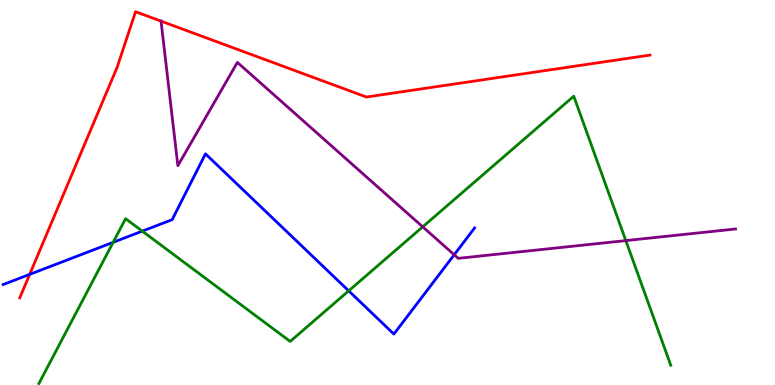[{'lines': ['blue', 'red'], 'intersections': [{'x': 0.383, 'y': 2.87}]}, {'lines': ['green', 'red'], 'intersections': []}, {'lines': ['purple', 'red'], 'intersections': [{'x': 2.08, 'y': 9.45}]}, {'lines': ['blue', 'green'], 'intersections': [{'x': 1.46, 'y': 3.71}, {'x': 1.84, 'y': 4.0}, {'x': 4.5, 'y': 2.45}]}, {'lines': ['blue', 'purple'], 'intersections': [{'x': 5.86, 'y': 3.38}]}, {'lines': ['green', 'purple'], 'intersections': [{'x': 5.45, 'y': 4.11}, {'x': 8.08, 'y': 3.75}]}]